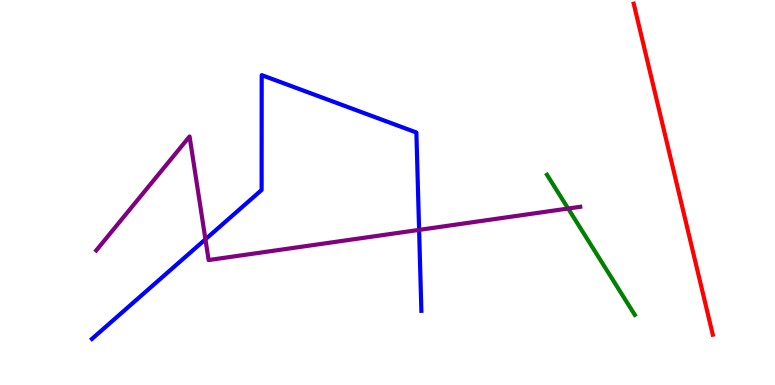[{'lines': ['blue', 'red'], 'intersections': []}, {'lines': ['green', 'red'], 'intersections': []}, {'lines': ['purple', 'red'], 'intersections': []}, {'lines': ['blue', 'green'], 'intersections': []}, {'lines': ['blue', 'purple'], 'intersections': [{'x': 2.65, 'y': 3.78}, {'x': 5.41, 'y': 4.03}]}, {'lines': ['green', 'purple'], 'intersections': [{'x': 7.33, 'y': 4.58}]}]